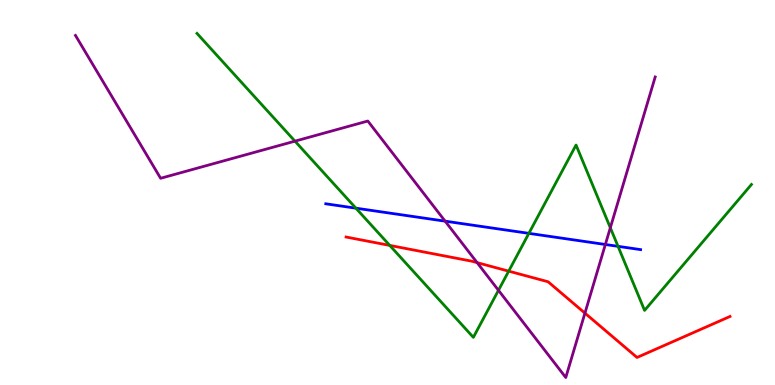[{'lines': ['blue', 'red'], 'intersections': []}, {'lines': ['green', 'red'], 'intersections': [{'x': 5.03, 'y': 3.63}, {'x': 6.56, 'y': 2.96}]}, {'lines': ['purple', 'red'], 'intersections': [{'x': 6.16, 'y': 3.18}, {'x': 7.55, 'y': 1.87}]}, {'lines': ['blue', 'green'], 'intersections': [{'x': 4.59, 'y': 4.59}, {'x': 6.82, 'y': 3.94}, {'x': 7.97, 'y': 3.6}]}, {'lines': ['blue', 'purple'], 'intersections': [{'x': 5.74, 'y': 4.26}, {'x': 7.81, 'y': 3.65}]}, {'lines': ['green', 'purple'], 'intersections': [{'x': 3.81, 'y': 6.33}, {'x': 6.43, 'y': 2.46}, {'x': 7.88, 'y': 4.08}]}]